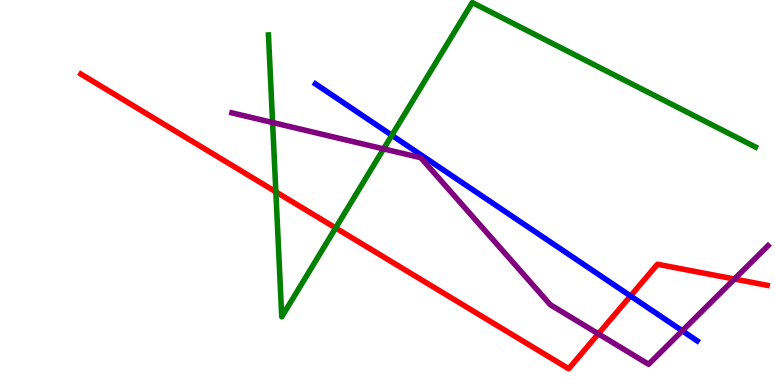[{'lines': ['blue', 'red'], 'intersections': [{'x': 8.14, 'y': 2.31}]}, {'lines': ['green', 'red'], 'intersections': [{'x': 3.56, 'y': 5.02}, {'x': 4.33, 'y': 4.08}]}, {'lines': ['purple', 'red'], 'intersections': [{'x': 7.72, 'y': 1.33}, {'x': 9.48, 'y': 2.75}]}, {'lines': ['blue', 'green'], 'intersections': [{'x': 5.06, 'y': 6.49}]}, {'lines': ['blue', 'purple'], 'intersections': [{'x': 8.8, 'y': 1.41}]}, {'lines': ['green', 'purple'], 'intersections': [{'x': 3.52, 'y': 6.82}, {'x': 4.95, 'y': 6.13}]}]